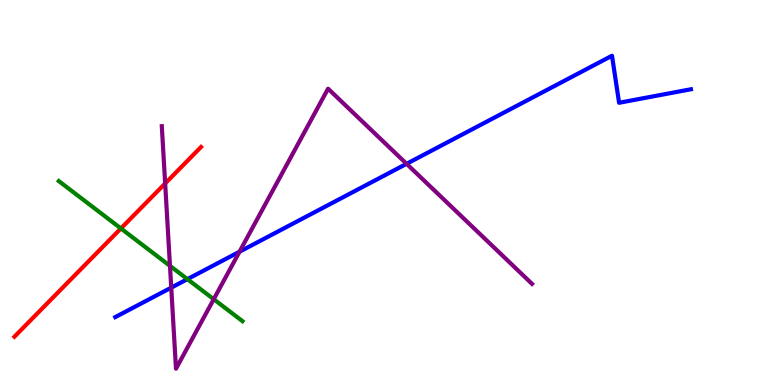[{'lines': ['blue', 'red'], 'intersections': []}, {'lines': ['green', 'red'], 'intersections': [{'x': 1.56, 'y': 4.07}]}, {'lines': ['purple', 'red'], 'intersections': [{'x': 2.13, 'y': 5.23}]}, {'lines': ['blue', 'green'], 'intersections': [{'x': 2.42, 'y': 2.75}]}, {'lines': ['blue', 'purple'], 'intersections': [{'x': 2.21, 'y': 2.53}, {'x': 3.09, 'y': 3.46}, {'x': 5.25, 'y': 5.74}]}, {'lines': ['green', 'purple'], 'intersections': [{'x': 2.19, 'y': 3.09}, {'x': 2.76, 'y': 2.23}]}]